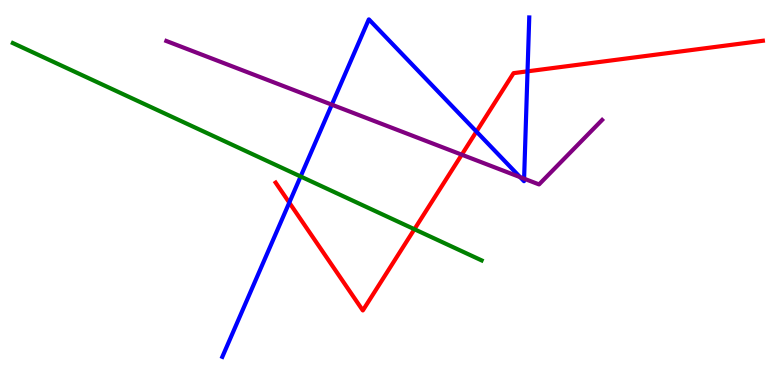[{'lines': ['blue', 'red'], 'intersections': [{'x': 3.73, 'y': 4.74}, {'x': 6.15, 'y': 6.58}, {'x': 6.81, 'y': 8.15}]}, {'lines': ['green', 'red'], 'intersections': [{'x': 5.35, 'y': 4.05}]}, {'lines': ['purple', 'red'], 'intersections': [{'x': 5.96, 'y': 5.98}]}, {'lines': ['blue', 'green'], 'intersections': [{'x': 3.88, 'y': 5.42}]}, {'lines': ['blue', 'purple'], 'intersections': [{'x': 4.28, 'y': 7.28}, {'x': 6.71, 'y': 5.4}, {'x': 6.76, 'y': 5.36}]}, {'lines': ['green', 'purple'], 'intersections': []}]